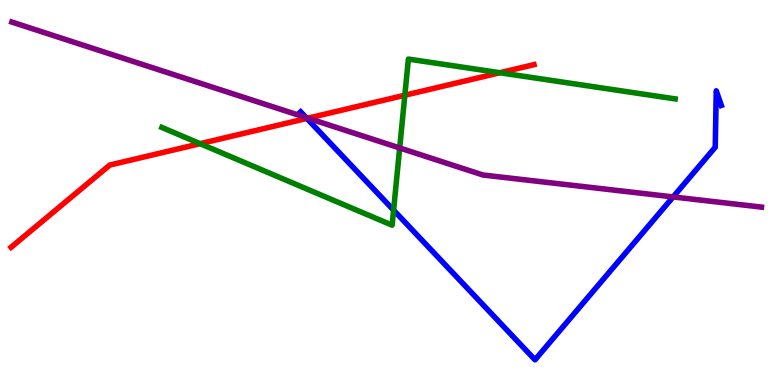[{'lines': ['blue', 'red'], 'intersections': [{'x': 3.96, 'y': 6.92}]}, {'lines': ['green', 'red'], 'intersections': [{'x': 2.58, 'y': 6.27}, {'x': 5.22, 'y': 7.53}, {'x': 6.45, 'y': 8.11}]}, {'lines': ['purple', 'red'], 'intersections': [{'x': 3.97, 'y': 6.93}]}, {'lines': ['blue', 'green'], 'intersections': [{'x': 5.08, 'y': 4.54}]}, {'lines': ['blue', 'purple'], 'intersections': [{'x': 3.95, 'y': 6.95}, {'x': 8.69, 'y': 4.89}]}, {'lines': ['green', 'purple'], 'intersections': [{'x': 5.16, 'y': 6.16}]}]